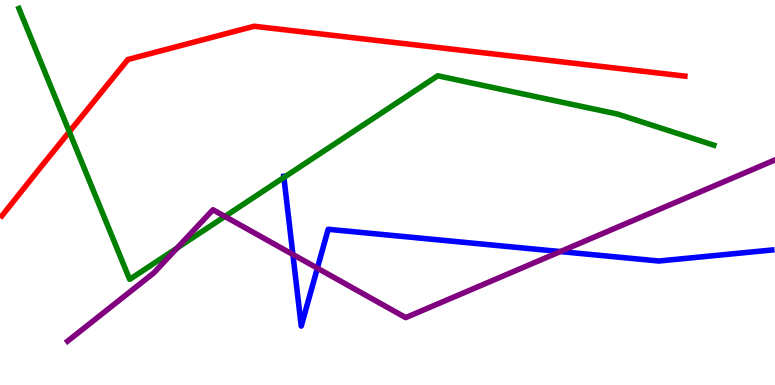[{'lines': ['blue', 'red'], 'intersections': []}, {'lines': ['green', 'red'], 'intersections': [{'x': 0.895, 'y': 6.58}]}, {'lines': ['purple', 'red'], 'intersections': []}, {'lines': ['blue', 'green'], 'intersections': [{'x': 3.66, 'y': 5.39}]}, {'lines': ['blue', 'purple'], 'intersections': [{'x': 3.78, 'y': 3.39}, {'x': 4.1, 'y': 3.03}, {'x': 7.23, 'y': 3.47}]}, {'lines': ['green', 'purple'], 'intersections': [{'x': 2.29, 'y': 3.56}, {'x': 2.9, 'y': 4.38}]}]